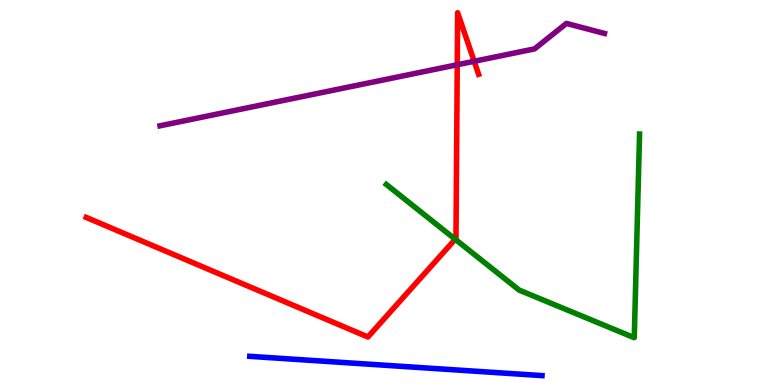[{'lines': ['blue', 'red'], 'intersections': []}, {'lines': ['green', 'red'], 'intersections': [{'x': 5.87, 'y': 3.79}]}, {'lines': ['purple', 'red'], 'intersections': [{'x': 5.9, 'y': 8.32}, {'x': 6.12, 'y': 8.41}]}, {'lines': ['blue', 'green'], 'intersections': []}, {'lines': ['blue', 'purple'], 'intersections': []}, {'lines': ['green', 'purple'], 'intersections': []}]